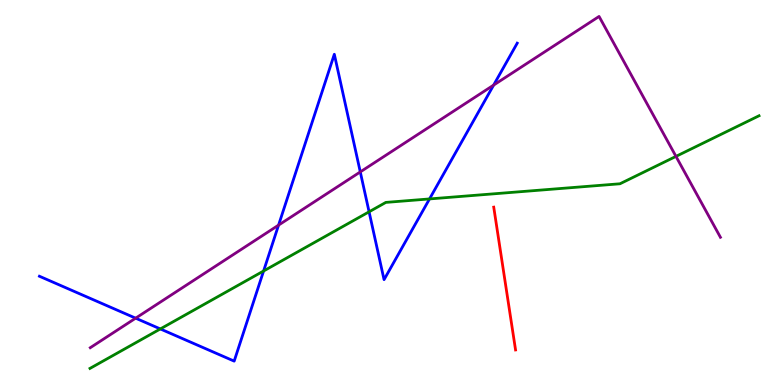[{'lines': ['blue', 'red'], 'intersections': []}, {'lines': ['green', 'red'], 'intersections': []}, {'lines': ['purple', 'red'], 'intersections': []}, {'lines': ['blue', 'green'], 'intersections': [{'x': 2.07, 'y': 1.46}, {'x': 3.4, 'y': 2.96}, {'x': 4.76, 'y': 4.5}, {'x': 5.54, 'y': 4.83}]}, {'lines': ['blue', 'purple'], 'intersections': [{'x': 1.75, 'y': 1.74}, {'x': 3.59, 'y': 4.15}, {'x': 4.65, 'y': 5.53}, {'x': 6.37, 'y': 7.79}]}, {'lines': ['green', 'purple'], 'intersections': [{'x': 8.72, 'y': 5.94}]}]